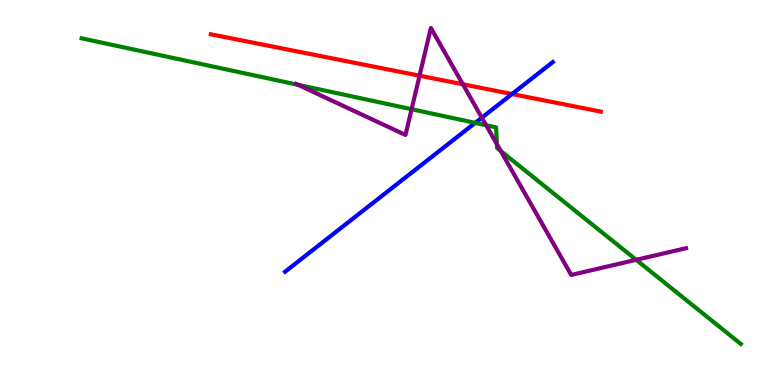[{'lines': ['blue', 'red'], 'intersections': [{'x': 6.61, 'y': 7.56}]}, {'lines': ['green', 'red'], 'intersections': []}, {'lines': ['purple', 'red'], 'intersections': [{'x': 5.41, 'y': 8.03}, {'x': 5.97, 'y': 7.81}]}, {'lines': ['blue', 'green'], 'intersections': [{'x': 6.13, 'y': 6.81}]}, {'lines': ['blue', 'purple'], 'intersections': [{'x': 6.22, 'y': 6.94}]}, {'lines': ['green', 'purple'], 'intersections': [{'x': 3.85, 'y': 7.8}, {'x': 5.31, 'y': 7.16}, {'x': 6.27, 'y': 6.75}, {'x': 6.41, 'y': 6.25}, {'x': 6.46, 'y': 6.08}, {'x': 8.21, 'y': 3.25}]}]